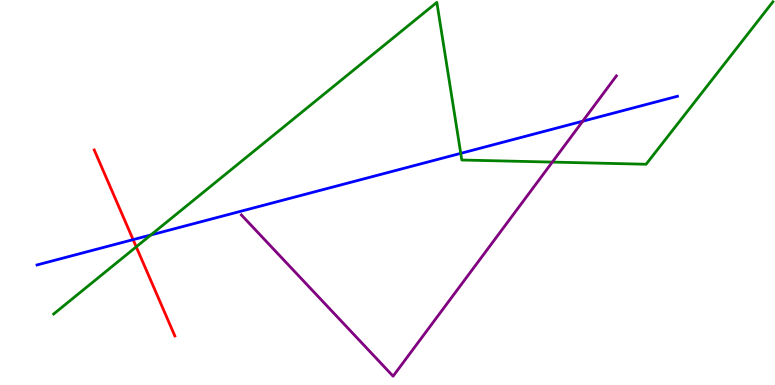[{'lines': ['blue', 'red'], 'intersections': [{'x': 1.72, 'y': 3.78}]}, {'lines': ['green', 'red'], 'intersections': [{'x': 1.76, 'y': 3.59}]}, {'lines': ['purple', 'red'], 'intersections': []}, {'lines': ['blue', 'green'], 'intersections': [{'x': 1.95, 'y': 3.9}, {'x': 5.95, 'y': 6.02}]}, {'lines': ['blue', 'purple'], 'intersections': [{'x': 7.52, 'y': 6.85}]}, {'lines': ['green', 'purple'], 'intersections': [{'x': 7.13, 'y': 5.79}]}]